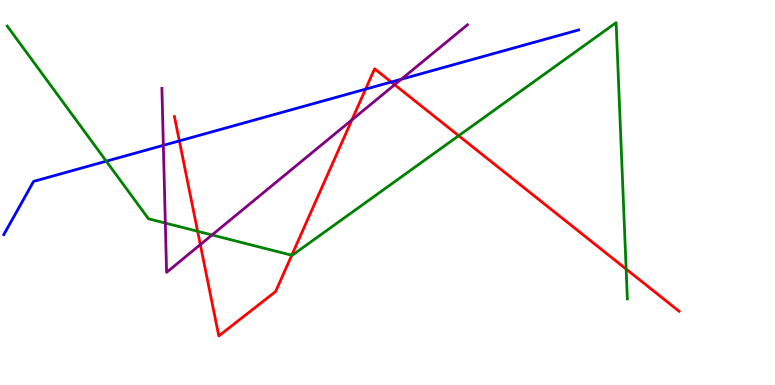[{'lines': ['blue', 'red'], 'intersections': [{'x': 2.31, 'y': 6.34}, {'x': 4.72, 'y': 7.68}, {'x': 5.05, 'y': 7.87}]}, {'lines': ['green', 'red'], 'intersections': [{'x': 2.55, 'y': 3.99}, {'x': 3.76, 'y': 3.37}, {'x': 5.92, 'y': 6.47}, {'x': 8.08, 'y': 3.01}]}, {'lines': ['purple', 'red'], 'intersections': [{'x': 2.58, 'y': 3.65}, {'x': 4.54, 'y': 6.89}, {'x': 5.09, 'y': 7.8}]}, {'lines': ['blue', 'green'], 'intersections': [{'x': 1.37, 'y': 5.81}]}, {'lines': ['blue', 'purple'], 'intersections': [{'x': 2.11, 'y': 6.22}, {'x': 5.18, 'y': 7.94}]}, {'lines': ['green', 'purple'], 'intersections': [{'x': 2.13, 'y': 4.21}, {'x': 2.74, 'y': 3.9}]}]